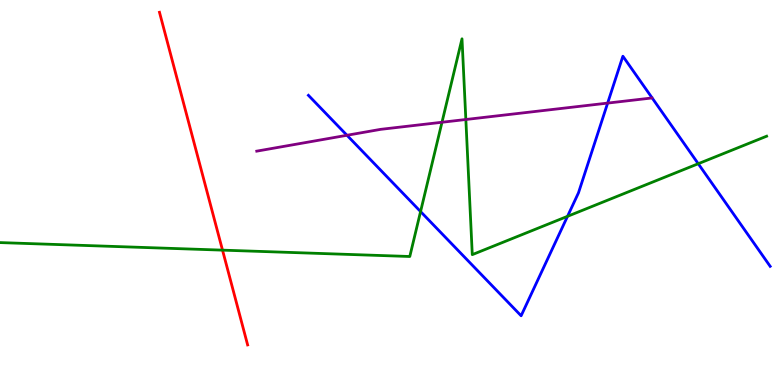[{'lines': ['blue', 'red'], 'intersections': []}, {'lines': ['green', 'red'], 'intersections': [{'x': 2.87, 'y': 3.5}]}, {'lines': ['purple', 'red'], 'intersections': []}, {'lines': ['blue', 'green'], 'intersections': [{'x': 5.43, 'y': 4.5}, {'x': 7.32, 'y': 4.38}, {'x': 9.01, 'y': 5.75}]}, {'lines': ['blue', 'purple'], 'intersections': [{'x': 4.48, 'y': 6.49}, {'x': 7.84, 'y': 7.32}]}, {'lines': ['green', 'purple'], 'intersections': [{'x': 5.7, 'y': 6.82}, {'x': 6.01, 'y': 6.9}]}]